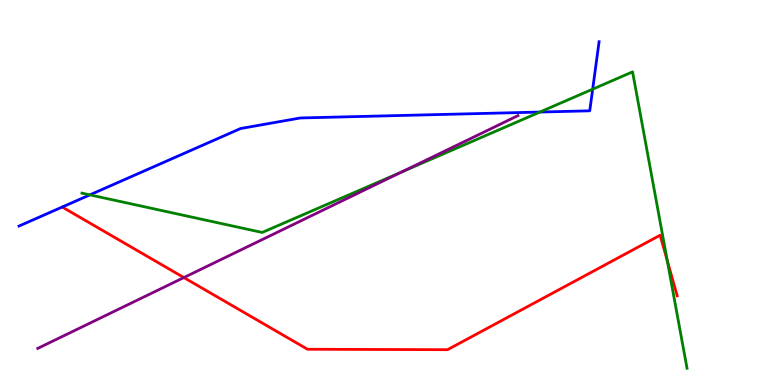[{'lines': ['blue', 'red'], 'intersections': []}, {'lines': ['green', 'red'], 'intersections': [{'x': 8.61, 'y': 3.23}]}, {'lines': ['purple', 'red'], 'intersections': [{'x': 2.37, 'y': 2.79}]}, {'lines': ['blue', 'green'], 'intersections': [{'x': 1.16, 'y': 4.94}, {'x': 6.97, 'y': 7.09}, {'x': 7.65, 'y': 7.68}]}, {'lines': ['blue', 'purple'], 'intersections': []}, {'lines': ['green', 'purple'], 'intersections': [{'x': 5.18, 'y': 5.53}]}]